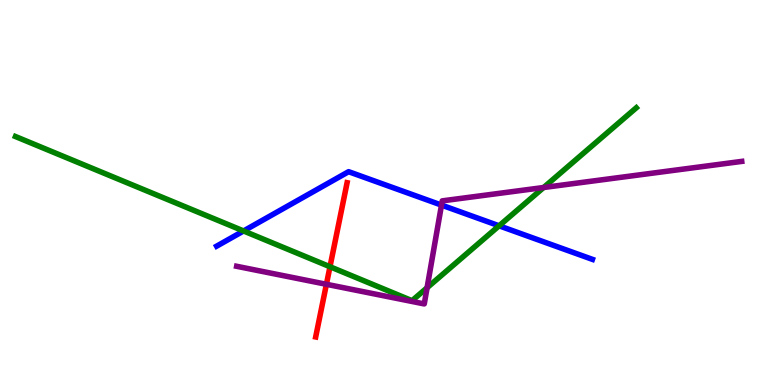[{'lines': ['blue', 'red'], 'intersections': []}, {'lines': ['green', 'red'], 'intersections': [{'x': 4.26, 'y': 3.07}]}, {'lines': ['purple', 'red'], 'intersections': [{'x': 4.21, 'y': 2.62}]}, {'lines': ['blue', 'green'], 'intersections': [{'x': 3.14, 'y': 4.0}, {'x': 6.44, 'y': 4.14}]}, {'lines': ['blue', 'purple'], 'intersections': [{'x': 5.7, 'y': 4.67}]}, {'lines': ['green', 'purple'], 'intersections': [{'x': 5.51, 'y': 2.53}, {'x': 7.01, 'y': 5.13}]}]